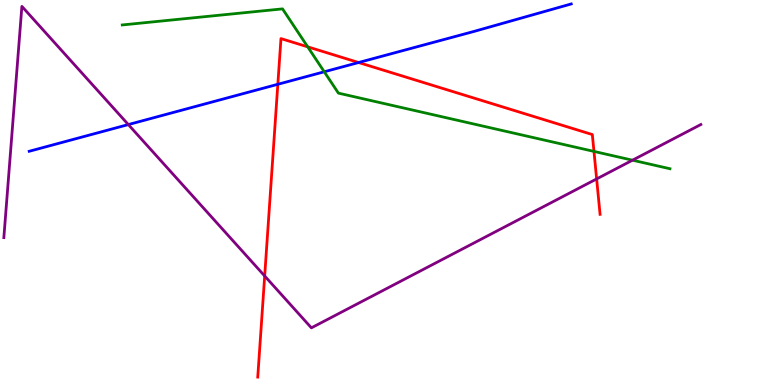[{'lines': ['blue', 'red'], 'intersections': [{'x': 3.58, 'y': 7.81}, {'x': 4.63, 'y': 8.38}]}, {'lines': ['green', 'red'], 'intersections': [{'x': 3.97, 'y': 8.78}, {'x': 7.66, 'y': 6.07}]}, {'lines': ['purple', 'red'], 'intersections': [{'x': 3.42, 'y': 2.83}, {'x': 7.7, 'y': 5.35}]}, {'lines': ['blue', 'green'], 'intersections': [{'x': 4.18, 'y': 8.14}]}, {'lines': ['blue', 'purple'], 'intersections': [{'x': 1.66, 'y': 6.76}]}, {'lines': ['green', 'purple'], 'intersections': [{'x': 8.16, 'y': 5.84}]}]